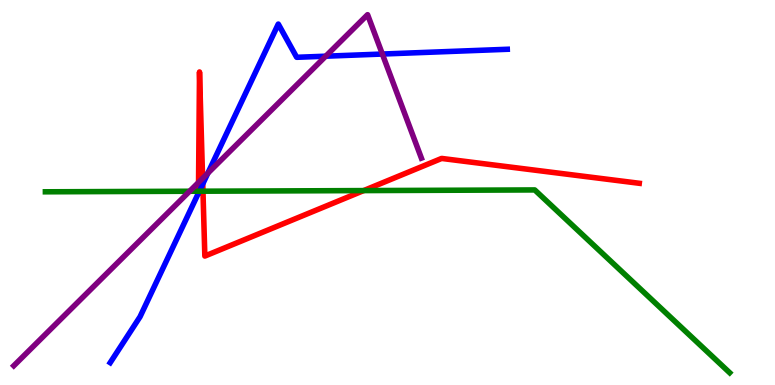[{'lines': ['blue', 'red'], 'intersections': [{'x': 2.56, 'y': 4.99}, {'x': 2.62, 'y': 5.22}]}, {'lines': ['green', 'red'], 'intersections': [{'x': 2.56, 'y': 5.03}, {'x': 2.62, 'y': 5.03}, {'x': 4.69, 'y': 5.05}]}, {'lines': ['purple', 'red'], 'intersections': [{'x': 2.56, 'y': 5.26}, {'x': 2.61, 'y': 5.37}]}, {'lines': ['blue', 'green'], 'intersections': [{'x': 2.57, 'y': 5.03}]}, {'lines': ['blue', 'purple'], 'intersections': [{'x': 2.68, 'y': 5.5}, {'x': 4.2, 'y': 8.54}, {'x': 4.93, 'y': 8.6}]}, {'lines': ['green', 'purple'], 'intersections': [{'x': 2.45, 'y': 5.03}]}]